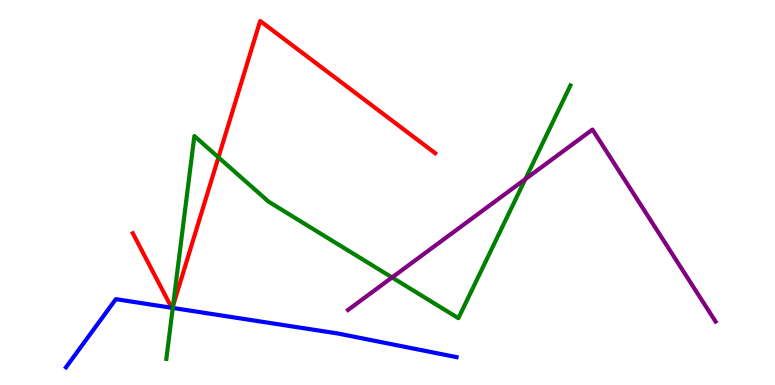[{'lines': ['blue', 'red'], 'intersections': [{'x': 2.22, 'y': 2.01}, {'x': 2.22, 'y': 2.0}]}, {'lines': ['green', 'red'], 'intersections': [{'x': 2.23, 'y': 2.05}, {'x': 2.82, 'y': 5.91}]}, {'lines': ['purple', 'red'], 'intersections': []}, {'lines': ['blue', 'green'], 'intersections': [{'x': 2.23, 'y': 2.0}]}, {'lines': ['blue', 'purple'], 'intersections': []}, {'lines': ['green', 'purple'], 'intersections': [{'x': 5.06, 'y': 2.79}, {'x': 6.78, 'y': 5.35}]}]